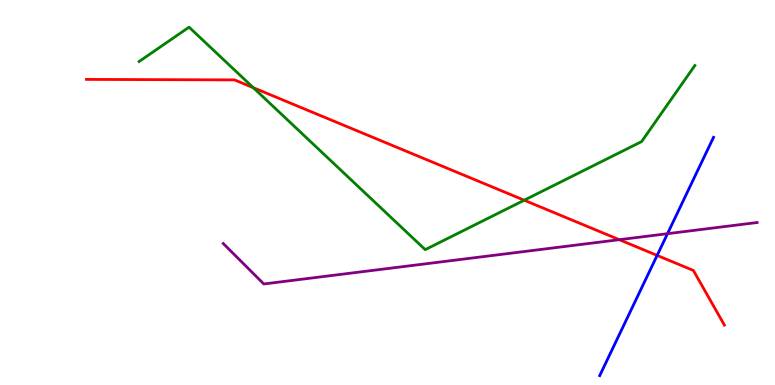[{'lines': ['blue', 'red'], 'intersections': [{'x': 8.48, 'y': 3.37}]}, {'lines': ['green', 'red'], 'intersections': [{'x': 3.27, 'y': 7.72}, {'x': 6.76, 'y': 4.8}]}, {'lines': ['purple', 'red'], 'intersections': [{'x': 7.99, 'y': 3.77}]}, {'lines': ['blue', 'green'], 'intersections': []}, {'lines': ['blue', 'purple'], 'intersections': [{'x': 8.61, 'y': 3.93}]}, {'lines': ['green', 'purple'], 'intersections': []}]